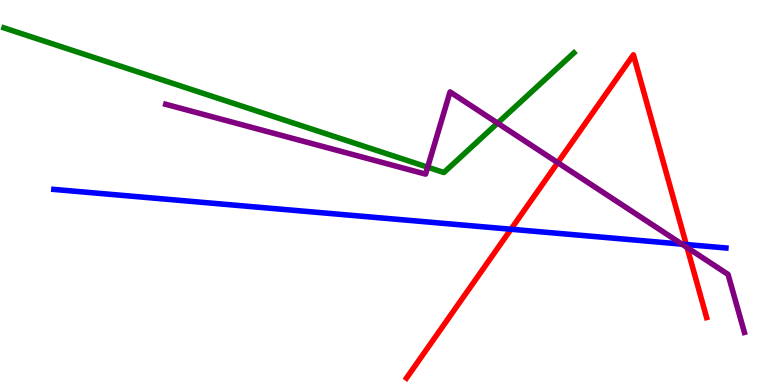[{'lines': ['blue', 'red'], 'intersections': [{'x': 6.59, 'y': 4.05}, {'x': 8.85, 'y': 3.65}]}, {'lines': ['green', 'red'], 'intersections': []}, {'lines': ['purple', 'red'], 'intersections': [{'x': 7.2, 'y': 5.78}, {'x': 8.87, 'y': 3.57}]}, {'lines': ['blue', 'green'], 'intersections': []}, {'lines': ['blue', 'purple'], 'intersections': [{'x': 8.8, 'y': 3.66}]}, {'lines': ['green', 'purple'], 'intersections': [{'x': 5.52, 'y': 5.66}, {'x': 6.42, 'y': 6.8}]}]